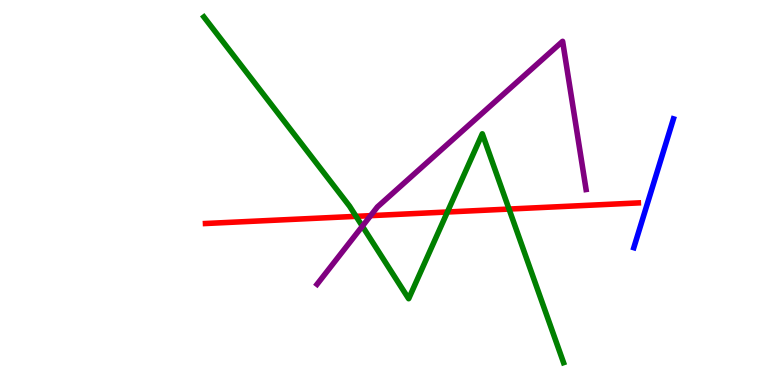[{'lines': ['blue', 'red'], 'intersections': []}, {'lines': ['green', 'red'], 'intersections': [{'x': 4.59, 'y': 4.38}, {'x': 5.77, 'y': 4.49}, {'x': 6.57, 'y': 4.57}]}, {'lines': ['purple', 'red'], 'intersections': [{'x': 4.78, 'y': 4.4}]}, {'lines': ['blue', 'green'], 'intersections': []}, {'lines': ['blue', 'purple'], 'intersections': []}, {'lines': ['green', 'purple'], 'intersections': [{'x': 4.68, 'y': 4.12}]}]